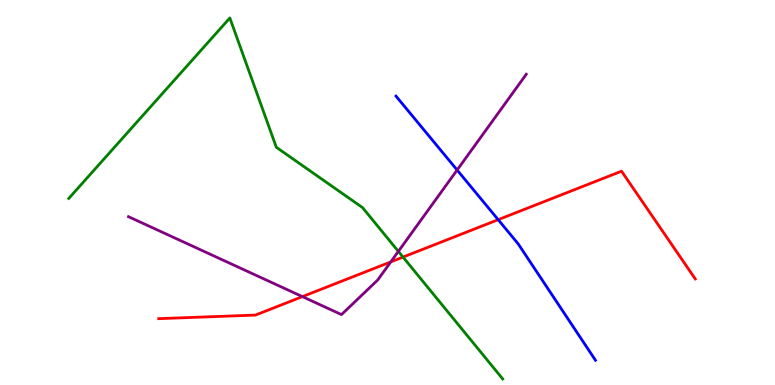[{'lines': ['blue', 'red'], 'intersections': [{'x': 6.43, 'y': 4.29}]}, {'lines': ['green', 'red'], 'intersections': [{'x': 5.2, 'y': 3.32}]}, {'lines': ['purple', 'red'], 'intersections': [{'x': 3.9, 'y': 2.3}, {'x': 5.04, 'y': 3.2}]}, {'lines': ['blue', 'green'], 'intersections': []}, {'lines': ['blue', 'purple'], 'intersections': [{'x': 5.9, 'y': 5.58}]}, {'lines': ['green', 'purple'], 'intersections': [{'x': 5.14, 'y': 3.47}]}]